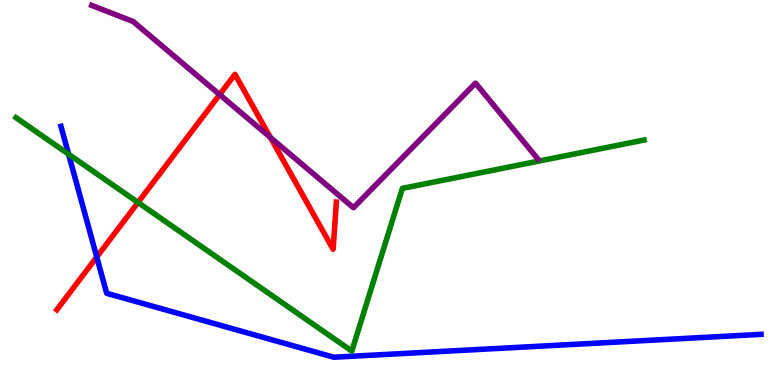[{'lines': ['blue', 'red'], 'intersections': [{'x': 1.25, 'y': 3.32}]}, {'lines': ['green', 'red'], 'intersections': [{'x': 1.78, 'y': 4.74}]}, {'lines': ['purple', 'red'], 'intersections': [{'x': 2.83, 'y': 7.54}, {'x': 3.49, 'y': 6.43}]}, {'lines': ['blue', 'green'], 'intersections': [{'x': 0.885, 'y': 5.99}]}, {'lines': ['blue', 'purple'], 'intersections': []}, {'lines': ['green', 'purple'], 'intersections': []}]